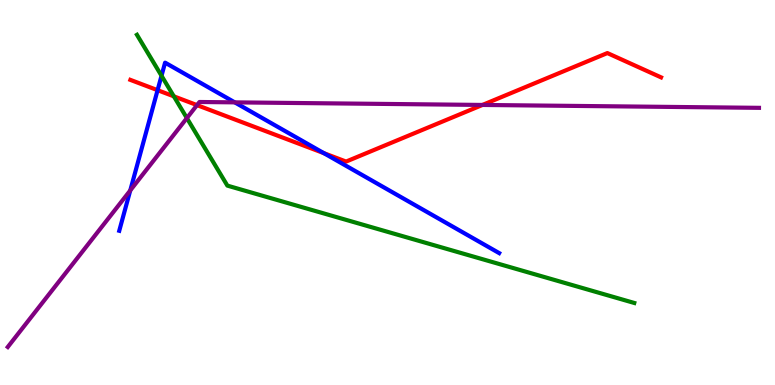[{'lines': ['blue', 'red'], 'intersections': [{'x': 2.03, 'y': 7.66}, {'x': 4.18, 'y': 6.02}]}, {'lines': ['green', 'red'], 'intersections': [{'x': 2.24, 'y': 7.5}]}, {'lines': ['purple', 'red'], 'intersections': [{'x': 2.54, 'y': 7.27}, {'x': 6.23, 'y': 7.27}]}, {'lines': ['blue', 'green'], 'intersections': [{'x': 2.08, 'y': 8.03}]}, {'lines': ['blue', 'purple'], 'intersections': [{'x': 1.68, 'y': 5.05}, {'x': 3.03, 'y': 7.34}]}, {'lines': ['green', 'purple'], 'intersections': [{'x': 2.41, 'y': 6.93}]}]